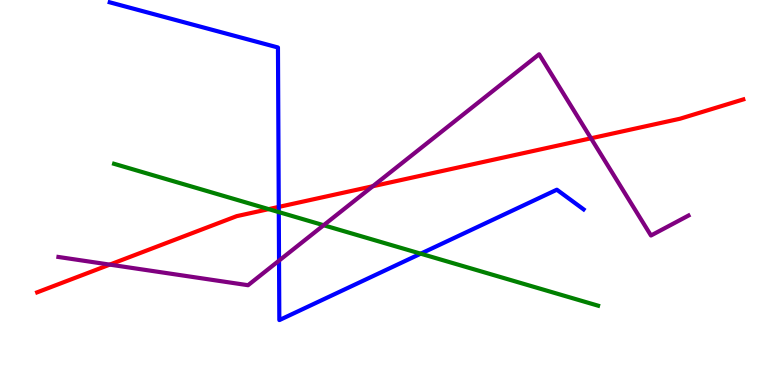[{'lines': ['blue', 'red'], 'intersections': [{'x': 3.6, 'y': 4.63}]}, {'lines': ['green', 'red'], 'intersections': [{'x': 3.47, 'y': 4.57}]}, {'lines': ['purple', 'red'], 'intersections': [{'x': 1.42, 'y': 3.13}, {'x': 4.81, 'y': 5.16}, {'x': 7.63, 'y': 6.41}]}, {'lines': ['blue', 'green'], 'intersections': [{'x': 3.6, 'y': 4.49}, {'x': 5.43, 'y': 3.41}]}, {'lines': ['blue', 'purple'], 'intersections': [{'x': 3.6, 'y': 3.23}]}, {'lines': ['green', 'purple'], 'intersections': [{'x': 4.18, 'y': 4.15}]}]